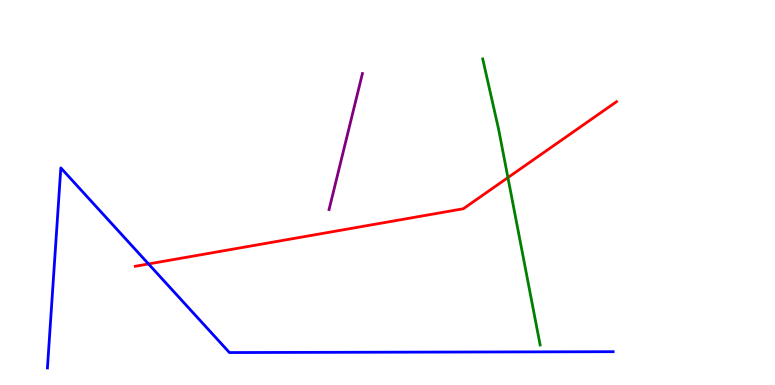[{'lines': ['blue', 'red'], 'intersections': [{'x': 1.92, 'y': 3.14}]}, {'lines': ['green', 'red'], 'intersections': [{'x': 6.55, 'y': 5.39}]}, {'lines': ['purple', 'red'], 'intersections': []}, {'lines': ['blue', 'green'], 'intersections': []}, {'lines': ['blue', 'purple'], 'intersections': []}, {'lines': ['green', 'purple'], 'intersections': []}]